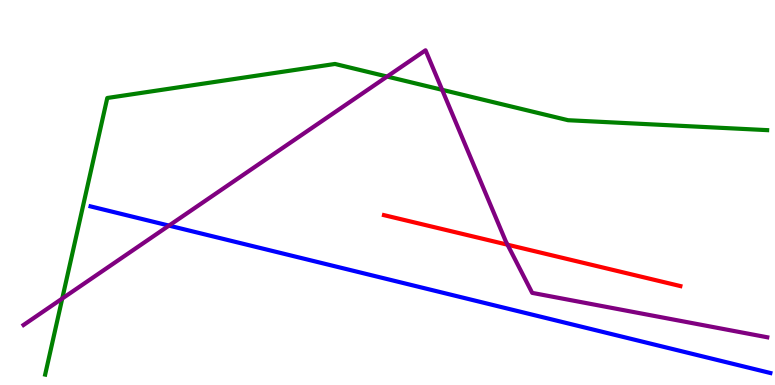[{'lines': ['blue', 'red'], 'intersections': []}, {'lines': ['green', 'red'], 'intersections': []}, {'lines': ['purple', 'red'], 'intersections': [{'x': 6.55, 'y': 3.64}]}, {'lines': ['blue', 'green'], 'intersections': []}, {'lines': ['blue', 'purple'], 'intersections': [{'x': 2.18, 'y': 4.14}]}, {'lines': ['green', 'purple'], 'intersections': [{'x': 0.803, 'y': 2.25}, {'x': 5.0, 'y': 8.01}, {'x': 5.71, 'y': 7.67}]}]